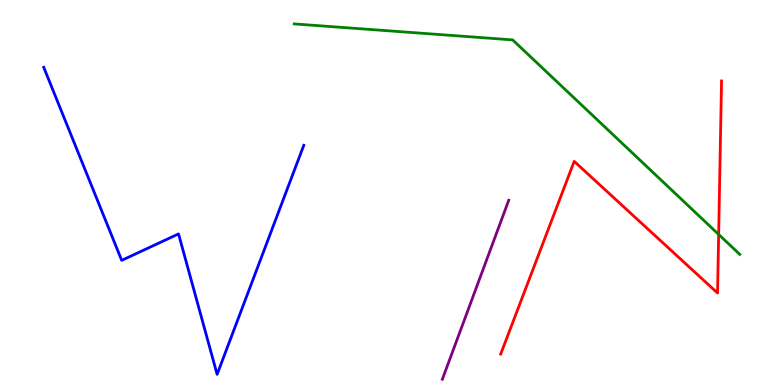[{'lines': ['blue', 'red'], 'intersections': []}, {'lines': ['green', 'red'], 'intersections': [{'x': 9.27, 'y': 3.91}]}, {'lines': ['purple', 'red'], 'intersections': []}, {'lines': ['blue', 'green'], 'intersections': []}, {'lines': ['blue', 'purple'], 'intersections': []}, {'lines': ['green', 'purple'], 'intersections': []}]